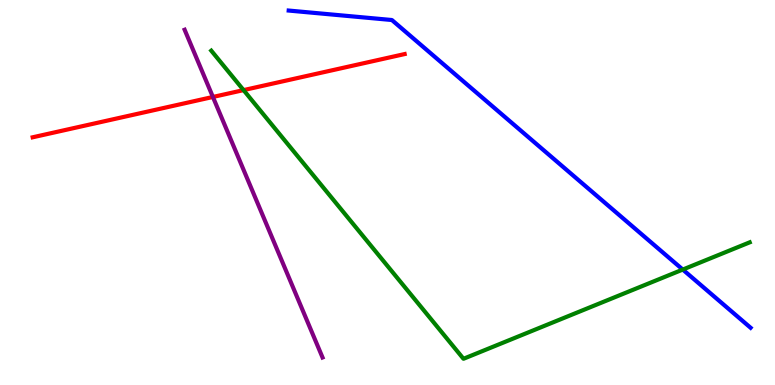[{'lines': ['blue', 'red'], 'intersections': []}, {'lines': ['green', 'red'], 'intersections': [{'x': 3.14, 'y': 7.66}]}, {'lines': ['purple', 'red'], 'intersections': [{'x': 2.75, 'y': 7.48}]}, {'lines': ['blue', 'green'], 'intersections': [{'x': 8.81, 'y': 3.0}]}, {'lines': ['blue', 'purple'], 'intersections': []}, {'lines': ['green', 'purple'], 'intersections': []}]